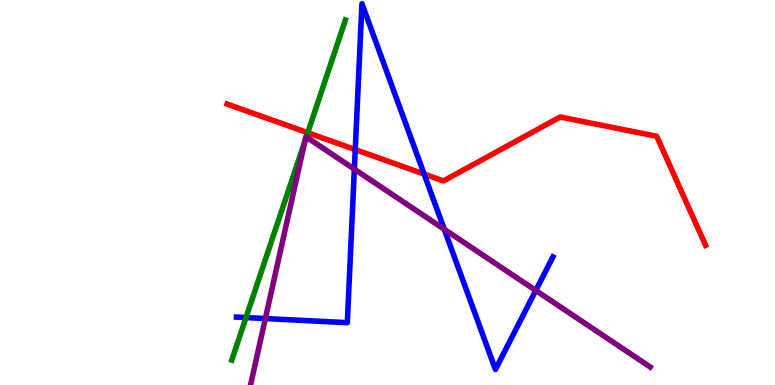[{'lines': ['blue', 'red'], 'intersections': [{'x': 4.58, 'y': 6.11}, {'x': 5.47, 'y': 5.48}]}, {'lines': ['green', 'red'], 'intersections': [{'x': 3.97, 'y': 6.55}]}, {'lines': ['purple', 'red'], 'intersections': []}, {'lines': ['blue', 'green'], 'intersections': [{'x': 3.17, 'y': 1.75}]}, {'lines': ['blue', 'purple'], 'intersections': [{'x': 3.42, 'y': 1.73}, {'x': 4.57, 'y': 5.61}, {'x': 5.73, 'y': 4.05}, {'x': 6.91, 'y': 2.46}]}, {'lines': ['green', 'purple'], 'intersections': [{'x': 3.93, 'y': 6.33}, {'x': 3.95, 'y': 6.44}]}]